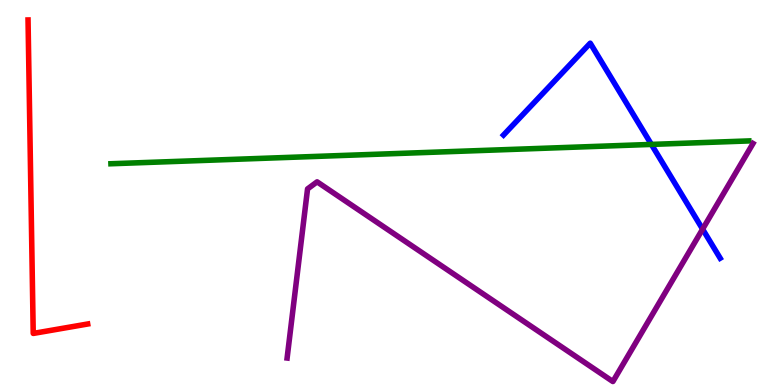[{'lines': ['blue', 'red'], 'intersections': []}, {'lines': ['green', 'red'], 'intersections': []}, {'lines': ['purple', 'red'], 'intersections': []}, {'lines': ['blue', 'green'], 'intersections': [{'x': 8.41, 'y': 6.25}]}, {'lines': ['blue', 'purple'], 'intersections': [{'x': 9.07, 'y': 4.05}]}, {'lines': ['green', 'purple'], 'intersections': []}]